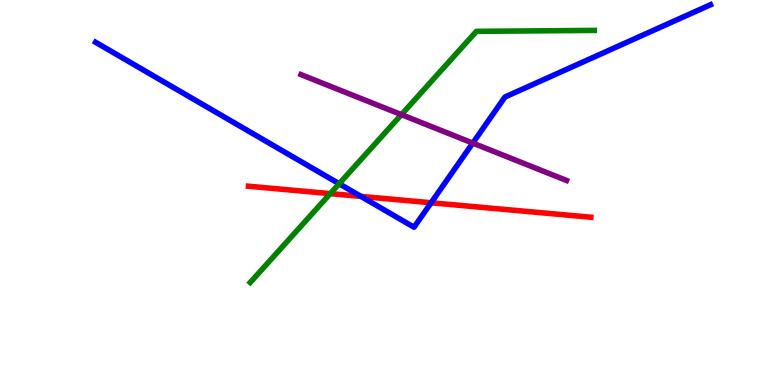[{'lines': ['blue', 'red'], 'intersections': [{'x': 4.66, 'y': 4.9}, {'x': 5.56, 'y': 4.73}]}, {'lines': ['green', 'red'], 'intersections': [{'x': 4.26, 'y': 4.97}]}, {'lines': ['purple', 'red'], 'intersections': []}, {'lines': ['blue', 'green'], 'intersections': [{'x': 4.38, 'y': 5.23}]}, {'lines': ['blue', 'purple'], 'intersections': [{'x': 6.1, 'y': 6.28}]}, {'lines': ['green', 'purple'], 'intersections': [{'x': 5.18, 'y': 7.02}]}]